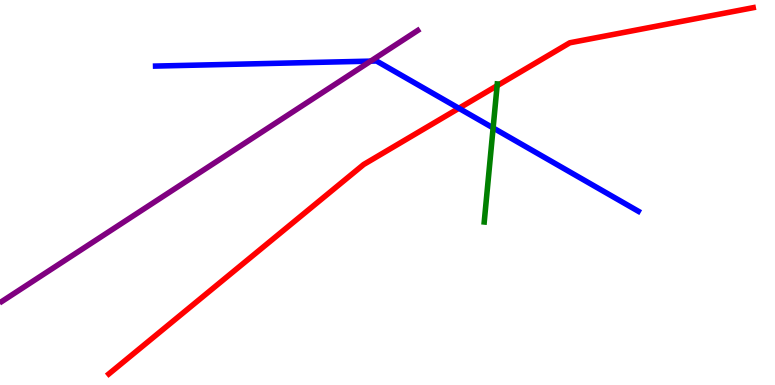[{'lines': ['blue', 'red'], 'intersections': [{'x': 5.92, 'y': 7.19}]}, {'lines': ['green', 'red'], 'intersections': [{'x': 6.41, 'y': 7.77}]}, {'lines': ['purple', 'red'], 'intersections': []}, {'lines': ['blue', 'green'], 'intersections': [{'x': 6.36, 'y': 6.68}]}, {'lines': ['blue', 'purple'], 'intersections': [{'x': 4.78, 'y': 8.41}]}, {'lines': ['green', 'purple'], 'intersections': []}]